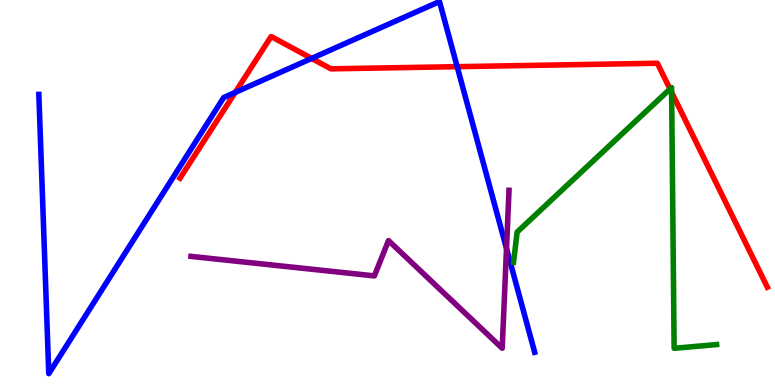[{'lines': ['blue', 'red'], 'intersections': [{'x': 3.03, 'y': 7.6}, {'x': 4.02, 'y': 8.48}, {'x': 5.9, 'y': 8.27}]}, {'lines': ['green', 'red'], 'intersections': [{'x': 8.65, 'y': 7.69}, {'x': 8.67, 'y': 7.6}]}, {'lines': ['purple', 'red'], 'intersections': []}, {'lines': ['blue', 'green'], 'intersections': []}, {'lines': ['blue', 'purple'], 'intersections': [{'x': 6.54, 'y': 3.55}]}, {'lines': ['green', 'purple'], 'intersections': []}]